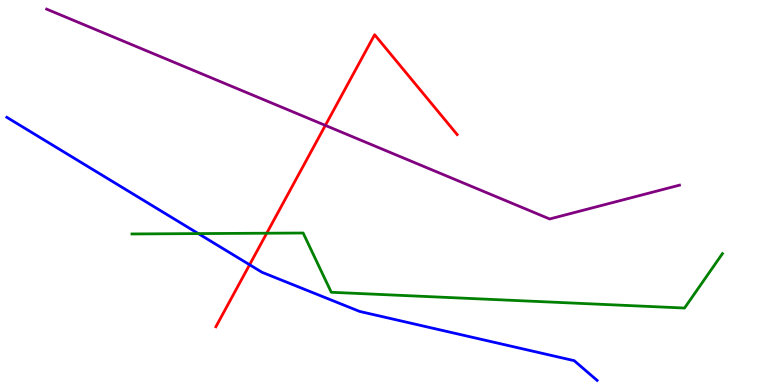[{'lines': ['blue', 'red'], 'intersections': [{'x': 3.22, 'y': 3.12}]}, {'lines': ['green', 'red'], 'intersections': [{'x': 3.44, 'y': 3.94}]}, {'lines': ['purple', 'red'], 'intersections': [{'x': 4.2, 'y': 6.74}]}, {'lines': ['blue', 'green'], 'intersections': [{'x': 2.56, 'y': 3.93}]}, {'lines': ['blue', 'purple'], 'intersections': []}, {'lines': ['green', 'purple'], 'intersections': []}]